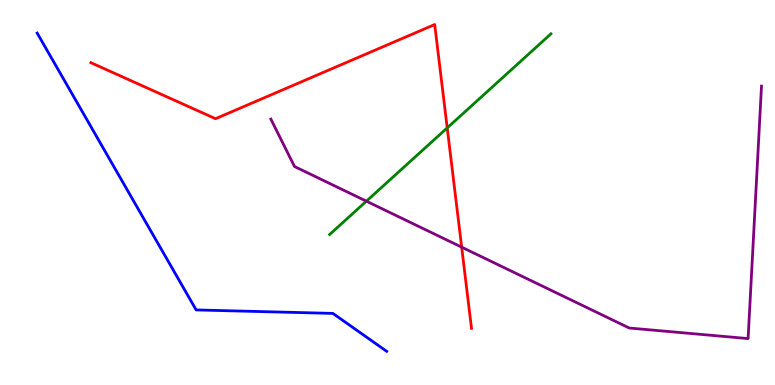[{'lines': ['blue', 'red'], 'intersections': []}, {'lines': ['green', 'red'], 'intersections': [{'x': 5.77, 'y': 6.68}]}, {'lines': ['purple', 'red'], 'intersections': [{'x': 5.96, 'y': 3.58}]}, {'lines': ['blue', 'green'], 'intersections': []}, {'lines': ['blue', 'purple'], 'intersections': []}, {'lines': ['green', 'purple'], 'intersections': [{'x': 4.73, 'y': 4.77}]}]